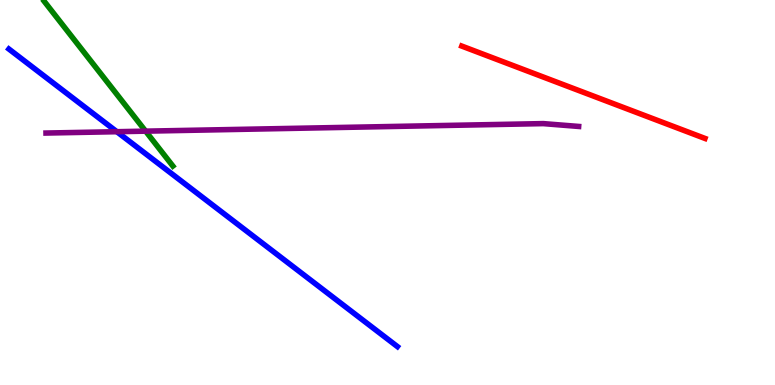[{'lines': ['blue', 'red'], 'intersections': []}, {'lines': ['green', 'red'], 'intersections': []}, {'lines': ['purple', 'red'], 'intersections': []}, {'lines': ['blue', 'green'], 'intersections': []}, {'lines': ['blue', 'purple'], 'intersections': [{'x': 1.51, 'y': 6.58}]}, {'lines': ['green', 'purple'], 'intersections': [{'x': 1.88, 'y': 6.59}]}]